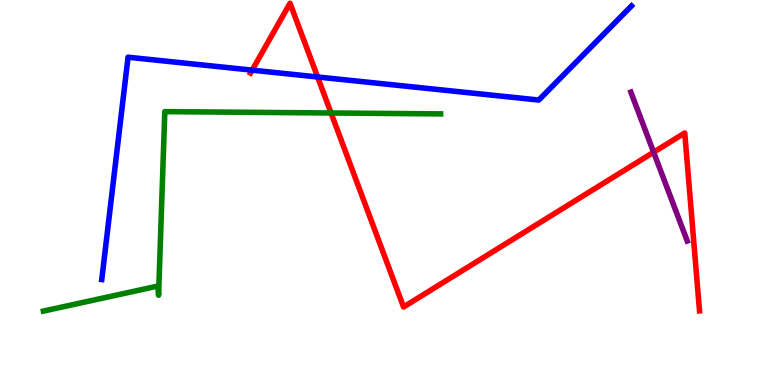[{'lines': ['blue', 'red'], 'intersections': [{'x': 3.25, 'y': 8.18}, {'x': 4.1, 'y': 8.0}]}, {'lines': ['green', 'red'], 'intersections': [{'x': 4.27, 'y': 7.07}]}, {'lines': ['purple', 'red'], 'intersections': [{'x': 8.43, 'y': 6.05}]}, {'lines': ['blue', 'green'], 'intersections': []}, {'lines': ['blue', 'purple'], 'intersections': []}, {'lines': ['green', 'purple'], 'intersections': []}]